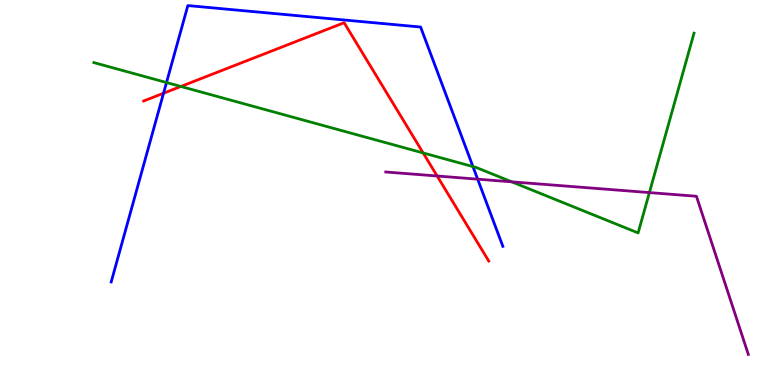[{'lines': ['blue', 'red'], 'intersections': [{'x': 2.11, 'y': 7.58}]}, {'lines': ['green', 'red'], 'intersections': [{'x': 2.33, 'y': 7.75}, {'x': 5.46, 'y': 6.03}]}, {'lines': ['purple', 'red'], 'intersections': [{'x': 5.64, 'y': 5.43}]}, {'lines': ['blue', 'green'], 'intersections': [{'x': 2.15, 'y': 7.86}, {'x': 6.1, 'y': 5.67}]}, {'lines': ['blue', 'purple'], 'intersections': [{'x': 6.16, 'y': 5.35}]}, {'lines': ['green', 'purple'], 'intersections': [{'x': 6.6, 'y': 5.28}, {'x': 8.38, 'y': 5.0}]}]